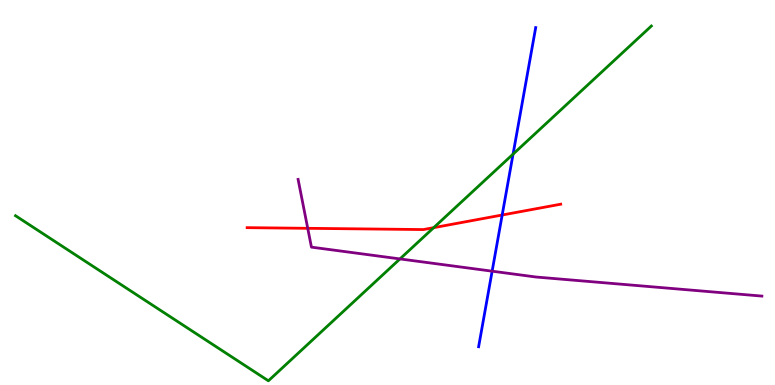[{'lines': ['blue', 'red'], 'intersections': [{'x': 6.48, 'y': 4.42}]}, {'lines': ['green', 'red'], 'intersections': [{'x': 5.6, 'y': 4.09}]}, {'lines': ['purple', 'red'], 'intersections': [{'x': 3.97, 'y': 4.07}]}, {'lines': ['blue', 'green'], 'intersections': [{'x': 6.62, 'y': 6.0}]}, {'lines': ['blue', 'purple'], 'intersections': [{'x': 6.35, 'y': 2.96}]}, {'lines': ['green', 'purple'], 'intersections': [{'x': 5.16, 'y': 3.27}]}]